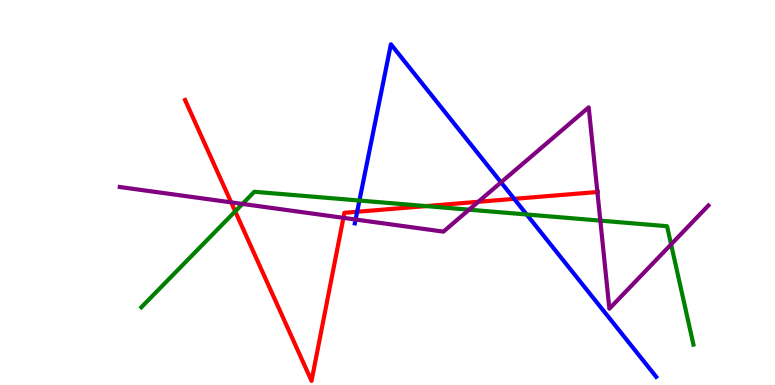[{'lines': ['blue', 'red'], 'intersections': [{'x': 4.61, 'y': 4.5}, {'x': 6.63, 'y': 4.84}]}, {'lines': ['green', 'red'], 'intersections': [{'x': 3.03, 'y': 4.51}, {'x': 5.5, 'y': 4.65}]}, {'lines': ['purple', 'red'], 'intersections': [{'x': 2.98, 'y': 4.74}, {'x': 4.43, 'y': 4.34}, {'x': 6.17, 'y': 4.76}, {'x': 7.71, 'y': 5.01}]}, {'lines': ['blue', 'green'], 'intersections': [{'x': 4.64, 'y': 4.79}, {'x': 6.8, 'y': 4.43}]}, {'lines': ['blue', 'purple'], 'intersections': [{'x': 4.59, 'y': 4.3}, {'x': 6.47, 'y': 5.26}]}, {'lines': ['green', 'purple'], 'intersections': [{'x': 3.13, 'y': 4.7}, {'x': 6.05, 'y': 4.55}, {'x': 7.75, 'y': 4.27}, {'x': 8.66, 'y': 3.65}]}]